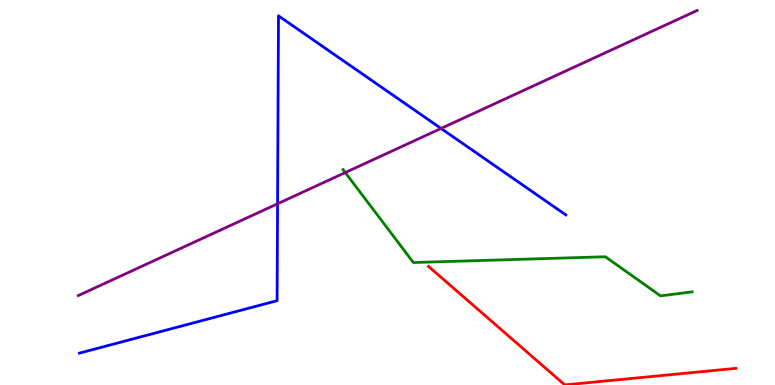[{'lines': ['blue', 'red'], 'intersections': []}, {'lines': ['green', 'red'], 'intersections': []}, {'lines': ['purple', 'red'], 'intersections': []}, {'lines': ['blue', 'green'], 'intersections': []}, {'lines': ['blue', 'purple'], 'intersections': [{'x': 3.58, 'y': 4.71}, {'x': 5.69, 'y': 6.66}]}, {'lines': ['green', 'purple'], 'intersections': [{'x': 4.46, 'y': 5.52}]}]